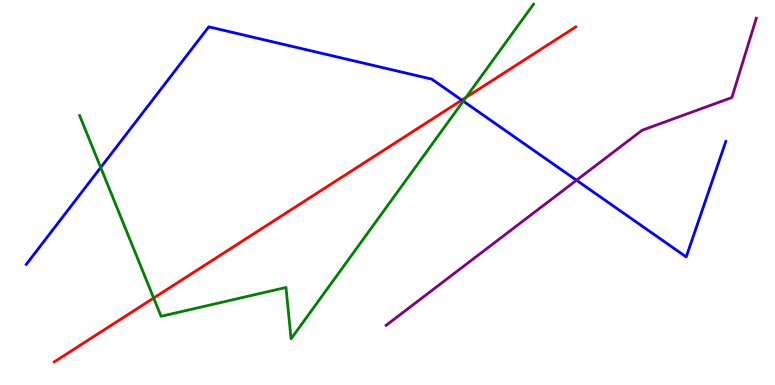[{'lines': ['blue', 'red'], 'intersections': [{'x': 5.96, 'y': 7.4}]}, {'lines': ['green', 'red'], 'intersections': [{'x': 1.98, 'y': 2.26}, {'x': 6.01, 'y': 7.47}]}, {'lines': ['purple', 'red'], 'intersections': []}, {'lines': ['blue', 'green'], 'intersections': [{'x': 1.3, 'y': 5.65}, {'x': 5.98, 'y': 7.37}]}, {'lines': ['blue', 'purple'], 'intersections': [{'x': 7.44, 'y': 5.32}]}, {'lines': ['green', 'purple'], 'intersections': []}]